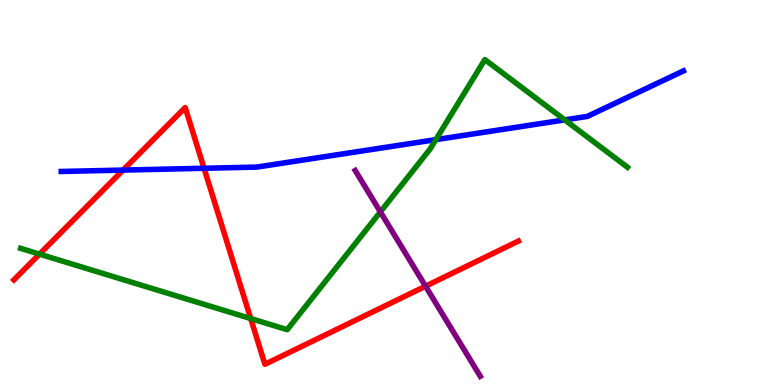[{'lines': ['blue', 'red'], 'intersections': [{'x': 1.59, 'y': 5.58}, {'x': 2.63, 'y': 5.63}]}, {'lines': ['green', 'red'], 'intersections': [{'x': 0.51, 'y': 3.4}, {'x': 3.23, 'y': 1.73}]}, {'lines': ['purple', 'red'], 'intersections': [{'x': 5.49, 'y': 2.57}]}, {'lines': ['blue', 'green'], 'intersections': [{'x': 5.62, 'y': 6.37}, {'x': 7.29, 'y': 6.89}]}, {'lines': ['blue', 'purple'], 'intersections': []}, {'lines': ['green', 'purple'], 'intersections': [{'x': 4.91, 'y': 4.5}]}]